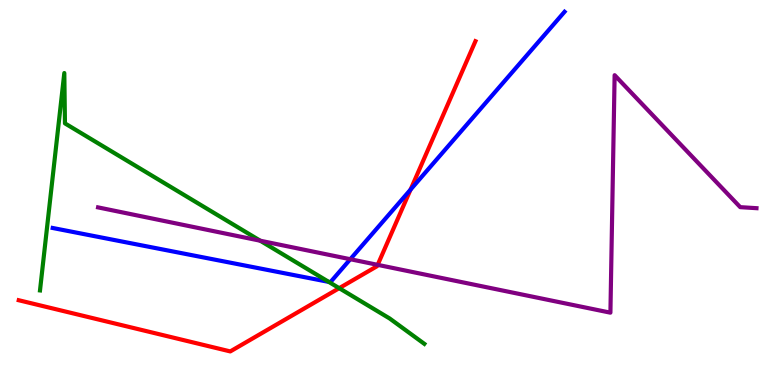[{'lines': ['blue', 'red'], 'intersections': [{'x': 5.3, 'y': 5.07}]}, {'lines': ['green', 'red'], 'intersections': [{'x': 4.38, 'y': 2.52}]}, {'lines': ['purple', 'red'], 'intersections': [{'x': 4.87, 'y': 3.12}]}, {'lines': ['blue', 'green'], 'intersections': [{'x': 4.24, 'y': 2.68}]}, {'lines': ['blue', 'purple'], 'intersections': [{'x': 4.52, 'y': 3.27}]}, {'lines': ['green', 'purple'], 'intersections': [{'x': 3.36, 'y': 3.75}]}]